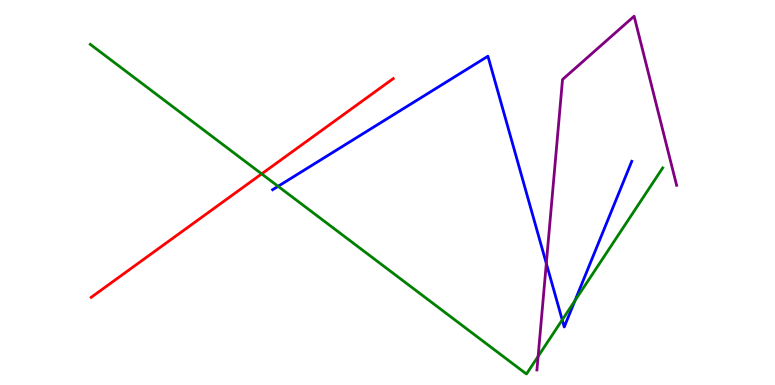[{'lines': ['blue', 'red'], 'intersections': []}, {'lines': ['green', 'red'], 'intersections': [{'x': 3.38, 'y': 5.48}]}, {'lines': ['purple', 'red'], 'intersections': []}, {'lines': ['blue', 'green'], 'intersections': [{'x': 3.59, 'y': 5.16}, {'x': 7.25, 'y': 1.69}, {'x': 7.42, 'y': 2.19}]}, {'lines': ['blue', 'purple'], 'intersections': [{'x': 7.05, 'y': 3.16}]}, {'lines': ['green', 'purple'], 'intersections': [{'x': 6.94, 'y': 0.743}]}]